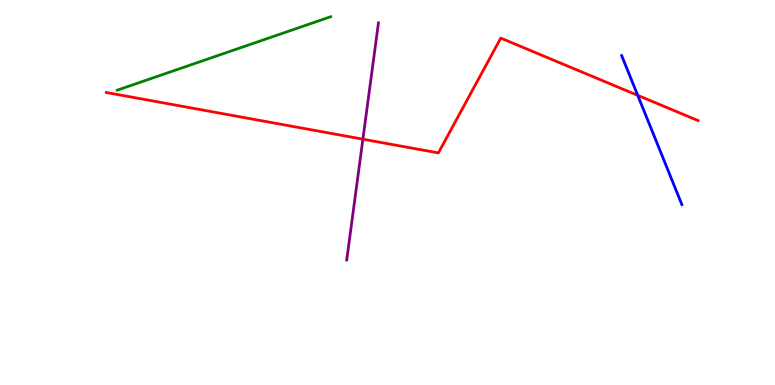[{'lines': ['blue', 'red'], 'intersections': [{'x': 8.23, 'y': 7.52}]}, {'lines': ['green', 'red'], 'intersections': []}, {'lines': ['purple', 'red'], 'intersections': [{'x': 4.68, 'y': 6.38}]}, {'lines': ['blue', 'green'], 'intersections': []}, {'lines': ['blue', 'purple'], 'intersections': []}, {'lines': ['green', 'purple'], 'intersections': []}]